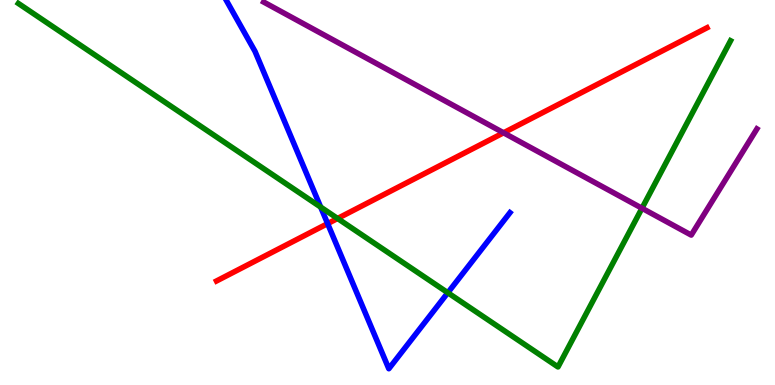[{'lines': ['blue', 'red'], 'intersections': [{'x': 4.23, 'y': 4.19}]}, {'lines': ['green', 'red'], 'intersections': [{'x': 4.36, 'y': 4.33}]}, {'lines': ['purple', 'red'], 'intersections': [{'x': 6.5, 'y': 6.55}]}, {'lines': ['blue', 'green'], 'intersections': [{'x': 4.14, 'y': 4.62}, {'x': 5.78, 'y': 2.4}]}, {'lines': ['blue', 'purple'], 'intersections': []}, {'lines': ['green', 'purple'], 'intersections': [{'x': 8.28, 'y': 4.59}]}]